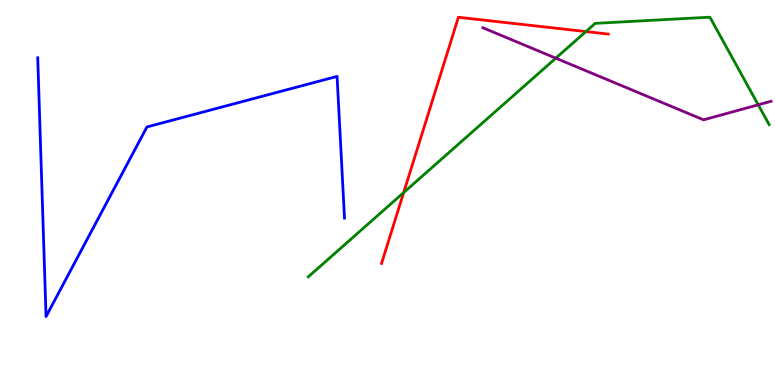[{'lines': ['blue', 'red'], 'intersections': []}, {'lines': ['green', 'red'], 'intersections': [{'x': 5.21, 'y': 5.0}, {'x': 7.56, 'y': 9.18}]}, {'lines': ['purple', 'red'], 'intersections': []}, {'lines': ['blue', 'green'], 'intersections': []}, {'lines': ['blue', 'purple'], 'intersections': []}, {'lines': ['green', 'purple'], 'intersections': [{'x': 7.17, 'y': 8.49}, {'x': 9.78, 'y': 7.28}]}]